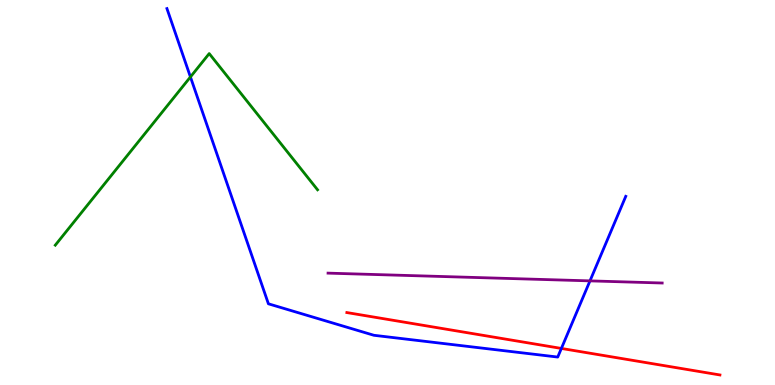[{'lines': ['blue', 'red'], 'intersections': [{'x': 7.24, 'y': 0.95}]}, {'lines': ['green', 'red'], 'intersections': []}, {'lines': ['purple', 'red'], 'intersections': []}, {'lines': ['blue', 'green'], 'intersections': [{'x': 2.46, 'y': 8.0}]}, {'lines': ['blue', 'purple'], 'intersections': [{'x': 7.61, 'y': 2.7}]}, {'lines': ['green', 'purple'], 'intersections': []}]